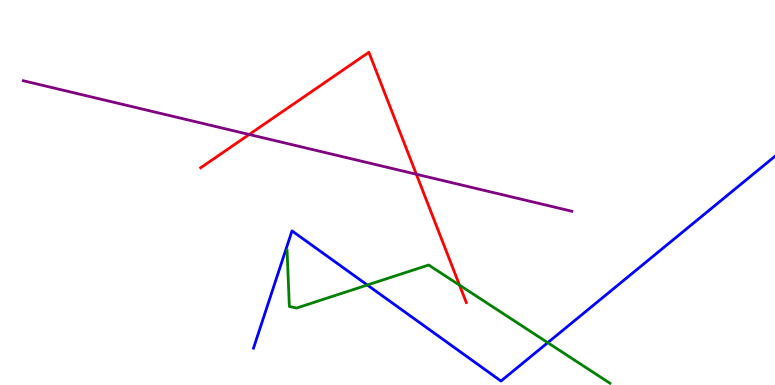[{'lines': ['blue', 'red'], 'intersections': []}, {'lines': ['green', 'red'], 'intersections': [{'x': 5.93, 'y': 2.59}]}, {'lines': ['purple', 'red'], 'intersections': [{'x': 3.22, 'y': 6.51}, {'x': 5.37, 'y': 5.47}]}, {'lines': ['blue', 'green'], 'intersections': [{'x': 4.74, 'y': 2.6}, {'x': 7.07, 'y': 1.1}]}, {'lines': ['blue', 'purple'], 'intersections': []}, {'lines': ['green', 'purple'], 'intersections': []}]